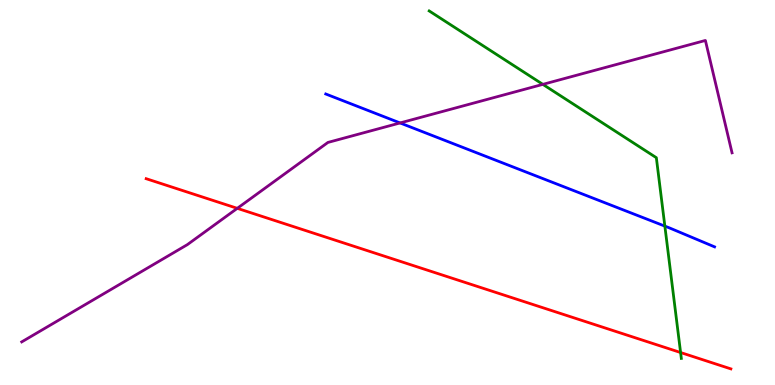[{'lines': ['blue', 'red'], 'intersections': []}, {'lines': ['green', 'red'], 'intersections': [{'x': 8.78, 'y': 0.844}]}, {'lines': ['purple', 'red'], 'intersections': [{'x': 3.06, 'y': 4.59}]}, {'lines': ['blue', 'green'], 'intersections': [{'x': 8.58, 'y': 4.13}]}, {'lines': ['blue', 'purple'], 'intersections': [{'x': 5.16, 'y': 6.81}]}, {'lines': ['green', 'purple'], 'intersections': [{'x': 7.0, 'y': 7.81}]}]